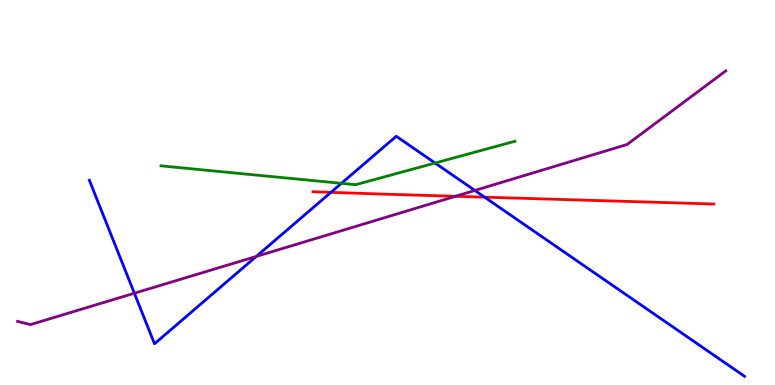[{'lines': ['blue', 'red'], 'intersections': [{'x': 4.27, 'y': 5.0}, {'x': 6.25, 'y': 4.88}]}, {'lines': ['green', 'red'], 'intersections': []}, {'lines': ['purple', 'red'], 'intersections': [{'x': 5.88, 'y': 4.9}]}, {'lines': ['blue', 'green'], 'intersections': [{'x': 4.41, 'y': 5.24}, {'x': 5.61, 'y': 5.77}]}, {'lines': ['blue', 'purple'], 'intersections': [{'x': 1.73, 'y': 2.38}, {'x': 3.31, 'y': 3.34}, {'x': 6.13, 'y': 5.05}]}, {'lines': ['green', 'purple'], 'intersections': []}]